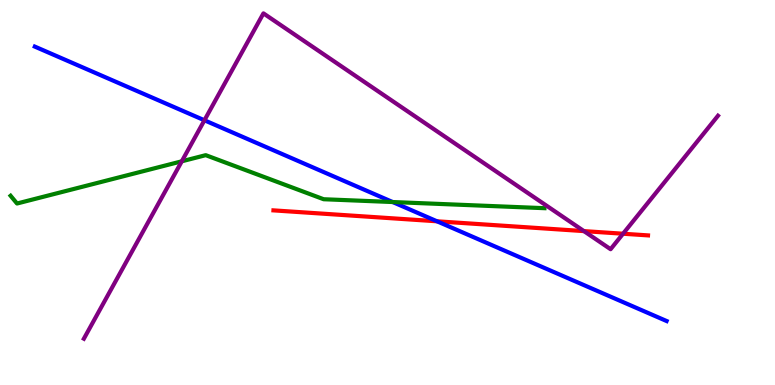[{'lines': ['blue', 'red'], 'intersections': [{'x': 5.64, 'y': 4.25}]}, {'lines': ['green', 'red'], 'intersections': []}, {'lines': ['purple', 'red'], 'intersections': [{'x': 7.53, 'y': 4.0}, {'x': 8.04, 'y': 3.93}]}, {'lines': ['blue', 'green'], 'intersections': [{'x': 5.07, 'y': 4.75}]}, {'lines': ['blue', 'purple'], 'intersections': [{'x': 2.64, 'y': 6.88}]}, {'lines': ['green', 'purple'], 'intersections': [{'x': 2.35, 'y': 5.81}]}]